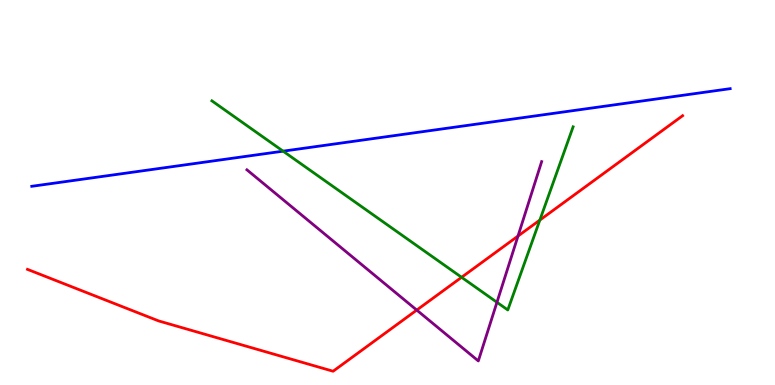[{'lines': ['blue', 'red'], 'intersections': []}, {'lines': ['green', 'red'], 'intersections': [{'x': 5.96, 'y': 2.8}, {'x': 6.97, 'y': 4.28}]}, {'lines': ['purple', 'red'], 'intersections': [{'x': 5.38, 'y': 1.95}, {'x': 6.68, 'y': 3.87}]}, {'lines': ['blue', 'green'], 'intersections': [{'x': 3.65, 'y': 6.07}]}, {'lines': ['blue', 'purple'], 'intersections': []}, {'lines': ['green', 'purple'], 'intersections': [{'x': 6.41, 'y': 2.15}]}]